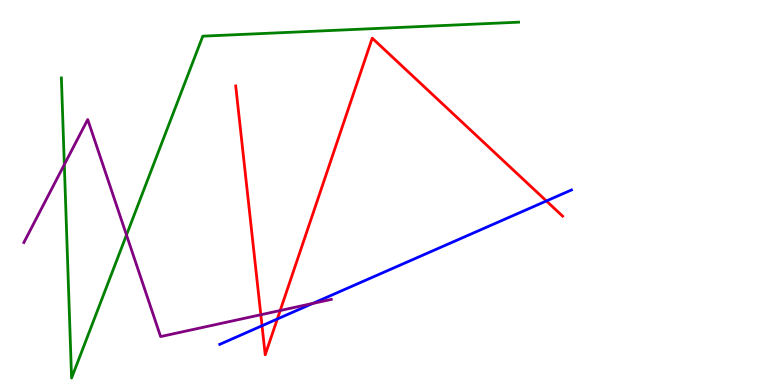[{'lines': ['blue', 'red'], 'intersections': [{'x': 3.38, 'y': 1.54}, {'x': 3.58, 'y': 1.71}, {'x': 7.05, 'y': 4.78}]}, {'lines': ['green', 'red'], 'intersections': []}, {'lines': ['purple', 'red'], 'intersections': [{'x': 3.37, 'y': 1.82}, {'x': 3.62, 'y': 1.93}]}, {'lines': ['blue', 'green'], 'intersections': []}, {'lines': ['blue', 'purple'], 'intersections': [{'x': 4.04, 'y': 2.12}]}, {'lines': ['green', 'purple'], 'intersections': [{'x': 0.83, 'y': 5.73}, {'x': 1.63, 'y': 3.9}]}]